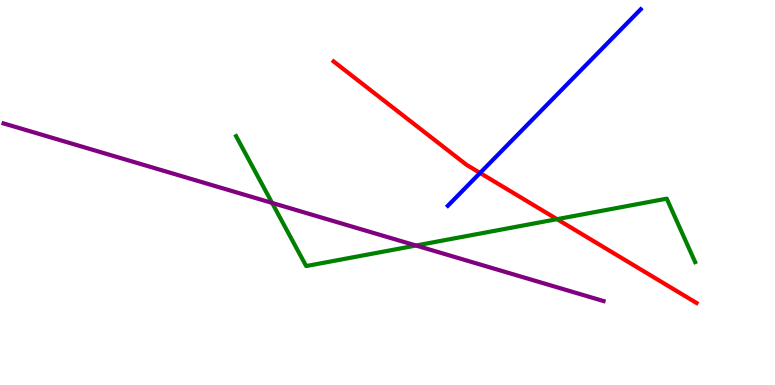[{'lines': ['blue', 'red'], 'intersections': [{'x': 6.19, 'y': 5.51}]}, {'lines': ['green', 'red'], 'intersections': [{'x': 7.19, 'y': 4.31}]}, {'lines': ['purple', 'red'], 'intersections': []}, {'lines': ['blue', 'green'], 'intersections': []}, {'lines': ['blue', 'purple'], 'intersections': []}, {'lines': ['green', 'purple'], 'intersections': [{'x': 3.51, 'y': 4.73}, {'x': 5.37, 'y': 3.62}]}]